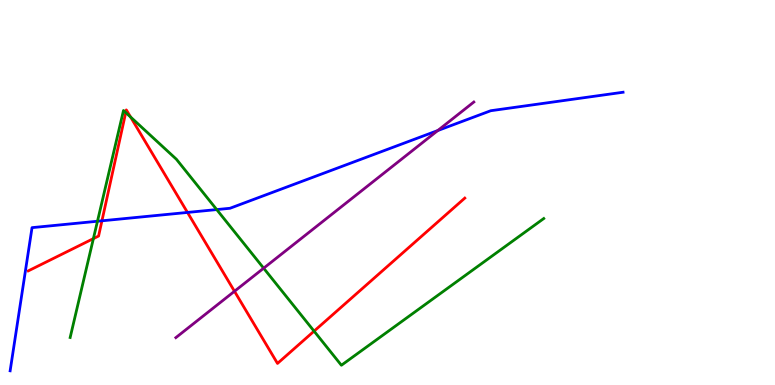[{'lines': ['blue', 'red'], 'intersections': [{'x': 1.32, 'y': 4.26}, {'x': 2.42, 'y': 4.48}]}, {'lines': ['green', 'red'], 'intersections': [{'x': 1.21, 'y': 3.8}, {'x': 1.62, 'y': 7.08}, {'x': 1.68, 'y': 6.96}, {'x': 4.05, 'y': 1.4}]}, {'lines': ['purple', 'red'], 'intersections': [{'x': 3.03, 'y': 2.43}]}, {'lines': ['blue', 'green'], 'intersections': [{'x': 1.26, 'y': 4.25}, {'x': 2.8, 'y': 4.56}]}, {'lines': ['blue', 'purple'], 'intersections': [{'x': 5.65, 'y': 6.61}]}, {'lines': ['green', 'purple'], 'intersections': [{'x': 3.4, 'y': 3.03}]}]